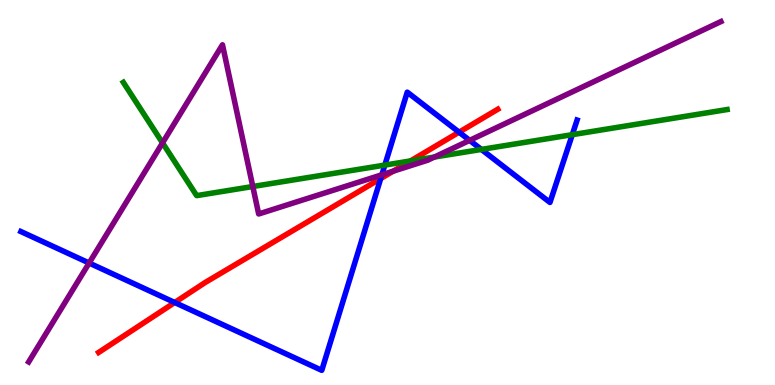[{'lines': ['blue', 'red'], 'intersections': [{'x': 2.25, 'y': 2.14}, {'x': 4.91, 'y': 5.36}, {'x': 5.92, 'y': 6.57}]}, {'lines': ['green', 'red'], 'intersections': [{'x': 5.3, 'y': 5.82}]}, {'lines': ['purple', 'red'], 'intersections': [{'x': 5.07, 'y': 5.55}]}, {'lines': ['blue', 'green'], 'intersections': [{'x': 4.97, 'y': 5.71}, {'x': 6.21, 'y': 6.12}, {'x': 7.38, 'y': 6.5}]}, {'lines': ['blue', 'purple'], 'intersections': [{'x': 1.15, 'y': 3.17}, {'x': 4.93, 'y': 5.46}, {'x': 6.06, 'y': 6.35}]}, {'lines': ['green', 'purple'], 'intersections': [{'x': 2.1, 'y': 6.29}, {'x': 3.26, 'y': 5.16}, {'x': 5.6, 'y': 5.92}]}]